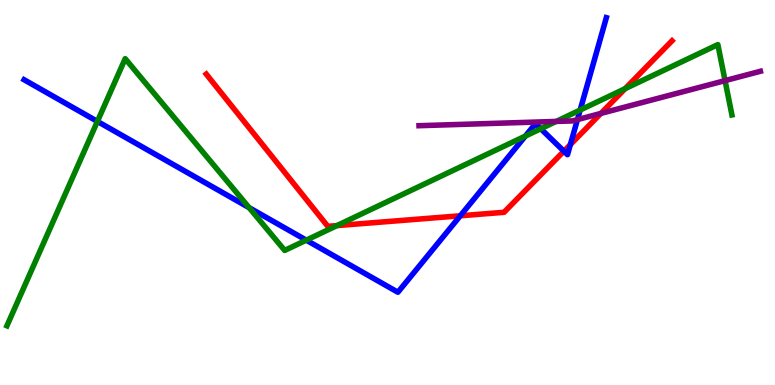[{'lines': ['blue', 'red'], 'intersections': [{'x': 5.94, 'y': 4.4}, {'x': 7.28, 'y': 6.07}, {'x': 7.36, 'y': 6.25}]}, {'lines': ['green', 'red'], 'intersections': [{'x': 4.35, 'y': 4.14}, {'x': 8.07, 'y': 7.7}]}, {'lines': ['purple', 'red'], 'intersections': [{'x': 7.75, 'y': 7.05}]}, {'lines': ['blue', 'green'], 'intersections': [{'x': 1.26, 'y': 6.85}, {'x': 3.21, 'y': 4.61}, {'x': 3.95, 'y': 3.76}, {'x': 6.78, 'y': 6.47}, {'x': 6.98, 'y': 6.66}, {'x': 7.49, 'y': 7.14}]}, {'lines': ['blue', 'purple'], 'intersections': [{'x': 7.45, 'y': 6.89}]}, {'lines': ['green', 'purple'], 'intersections': [{'x': 7.18, 'y': 6.85}, {'x': 9.36, 'y': 7.91}]}]